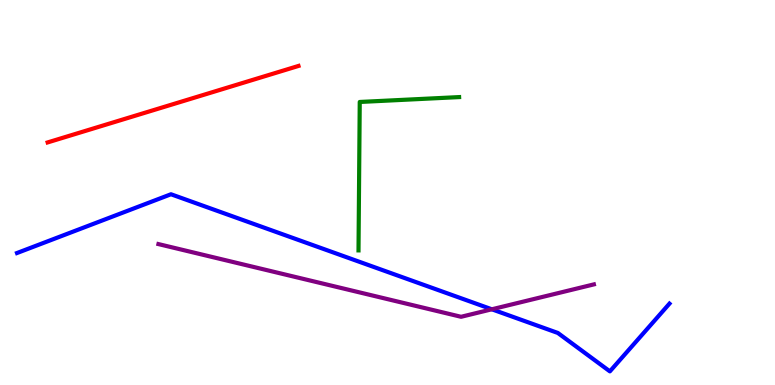[{'lines': ['blue', 'red'], 'intersections': []}, {'lines': ['green', 'red'], 'intersections': []}, {'lines': ['purple', 'red'], 'intersections': []}, {'lines': ['blue', 'green'], 'intersections': []}, {'lines': ['blue', 'purple'], 'intersections': [{'x': 6.35, 'y': 1.97}]}, {'lines': ['green', 'purple'], 'intersections': []}]